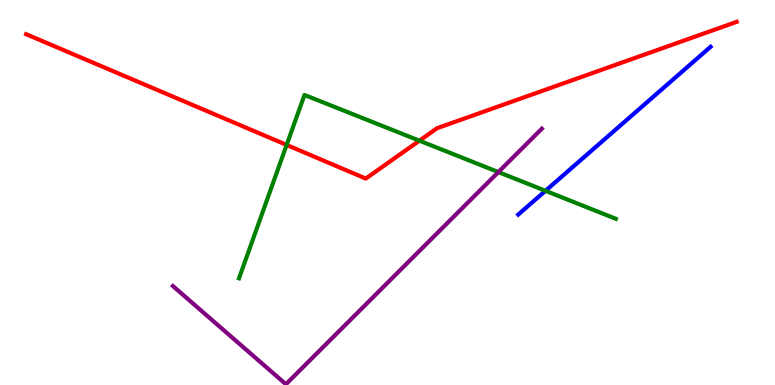[{'lines': ['blue', 'red'], 'intersections': []}, {'lines': ['green', 'red'], 'intersections': [{'x': 3.7, 'y': 6.24}, {'x': 5.41, 'y': 6.35}]}, {'lines': ['purple', 'red'], 'intersections': []}, {'lines': ['blue', 'green'], 'intersections': [{'x': 7.04, 'y': 5.04}]}, {'lines': ['blue', 'purple'], 'intersections': []}, {'lines': ['green', 'purple'], 'intersections': [{'x': 6.43, 'y': 5.53}]}]